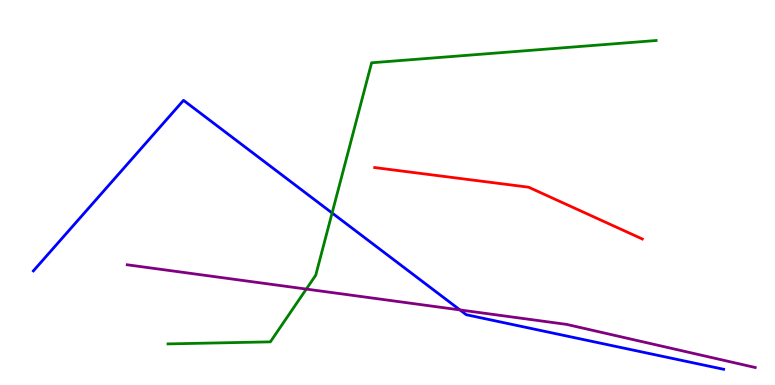[{'lines': ['blue', 'red'], 'intersections': []}, {'lines': ['green', 'red'], 'intersections': []}, {'lines': ['purple', 'red'], 'intersections': []}, {'lines': ['blue', 'green'], 'intersections': [{'x': 4.29, 'y': 4.47}]}, {'lines': ['blue', 'purple'], 'intersections': [{'x': 5.94, 'y': 1.95}]}, {'lines': ['green', 'purple'], 'intersections': [{'x': 3.95, 'y': 2.49}]}]